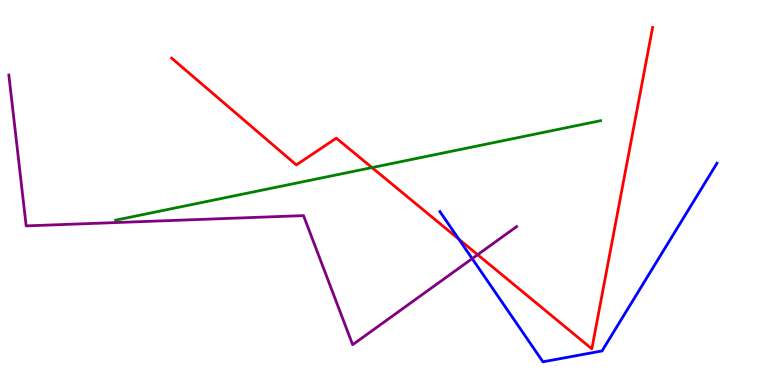[{'lines': ['blue', 'red'], 'intersections': [{'x': 5.92, 'y': 3.79}]}, {'lines': ['green', 'red'], 'intersections': [{'x': 4.8, 'y': 5.65}]}, {'lines': ['purple', 'red'], 'intersections': [{'x': 6.16, 'y': 3.38}]}, {'lines': ['blue', 'green'], 'intersections': []}, {'lines': ['blue', 'purple'], 'intersections': [{'x': 6.09, 'y': 3.28}]}, {'lines': ['green', 'purple'], 'intersections': []}]